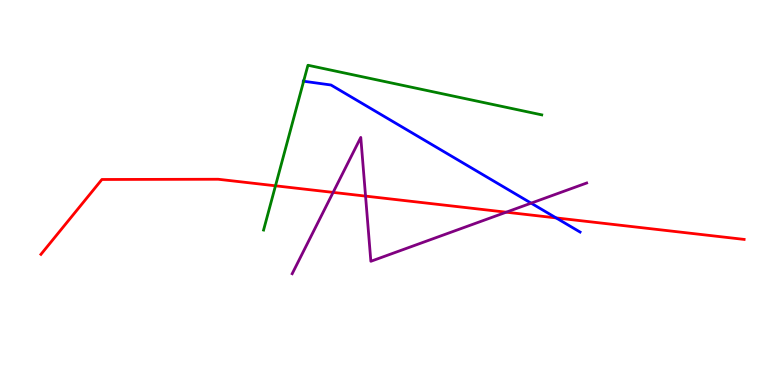[{'lines': ['blue', 'red'], 'intersections': [{'x': 7.18, 'y': 4.34}]}, {'lines': ['green', 'red'], 'intersections': [{'x': 3.55, 'y': 5.17}]}, {'lines': ['purple', 'red'], 'intersections': [{'x': 4.3, 'y': 5.0}, {'x': 4.72, 'y': 4.91}, {'x': 6.53, 'y': 4.49}]}, {'lines': ['blue', 'green'], 'intersections': [{'x': 3.92, 'y': 7.89}]}, {'lines': ['blue', 'purple'], 'intersections': [{'x': 6.85, 'y': 4.72}]}, {'lines': ['green', 'purple'], 'intersections': []}]